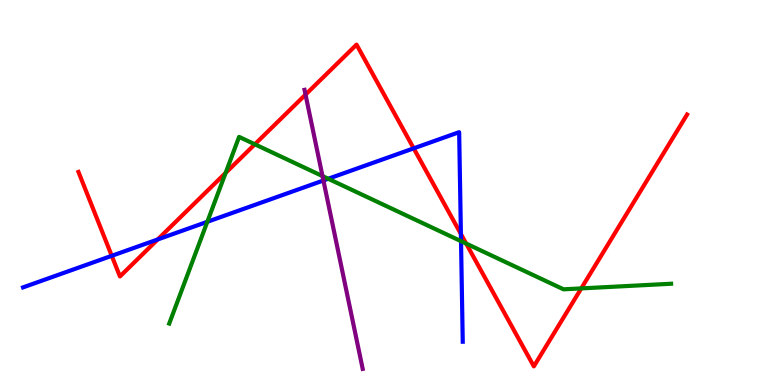[{'lines': ['blue', 'red'], 'intersections': [{'x': 1.44, 'y': 3.36}, {'x': 2.03, 'y': 3.78}, {'x': 5.34, 'y': 6.15}, {'x': 5.95, 'y': 3.92}]}, {'lines': ['green', 'red'], 'intersections': [{'x': 2.91, 'y': 5.51}, {'x': 3.29, 'y': 6.25}, {'x': 6.02, 'y': 3.67}, {'x': 7.5, 'y': 2.51}]}, {'lines': ['purple', 'red'], 'intersections': [{'x': 3.94, 'y': 7.54}]}, {'lines': ['blue', 'green'], 'intersections': [{'x': 2.68, 'y': 4.24}, {'x': 4.24, 'y': 5.36}, {'x': 5.95, 'y': 3.74}]}, {'lines': ['blue', 'purple'], 'intersections': [{'x': 4.17, 'y': 5.31}]}, {'lines': ['green', 'purple'], 'intersections': [{'x': 4.16, 'y': 5.43}]}]